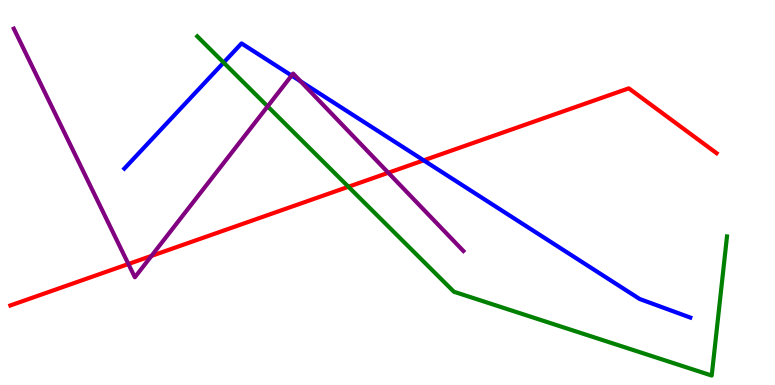[{'lines': ['blue', 'red'], 'intersections': [{'x': 5.47, 'y': 5.84}]}, {'lines': ['green', 'red'], 'intersections': [{'x': 4.5, 'y': 5.15}]}, {'lines': ['purple', 'red'], 'intersections': [{'x': 1.66, 'y': 3.14}, {'x': 1.95, 'y': 3.35}, {'x': 5.01, 'y': 5.51}]}, {'lines': ['blue', 'green'], 'intersections': [{'x': 2.89, 'y': 8.37}]}, {'lines': ['blue', 'purple'], 'intersections': [{'x': 3.76, 'y': 8.04}, {'x': 3.88, 'y': 7.89}]}, {'lines': ['green', 'purple'], 'intersections': [{'x': 3.45, 'y': 7.24}]}]